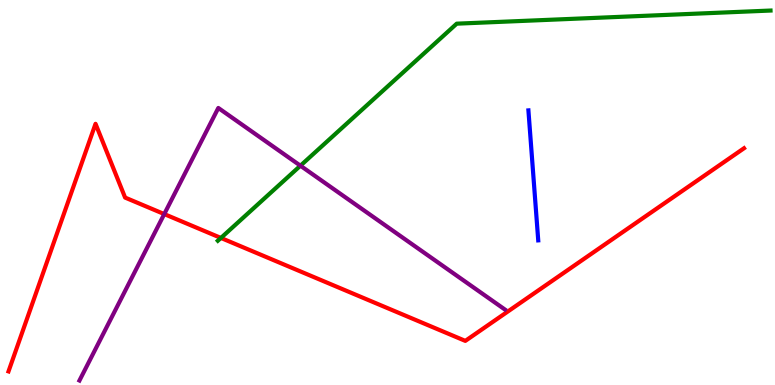[{'lines': ['blue', 'red'], 'intersections': []}, {'lines': ['green', 'red'], 'intersections': [{'x': 2.85, 'y': 3.82}]}, {'lines': ['purple', 'red'], 'intersections': [{'x': 2.12, 'y': 4.44}]}, {'lines': ['blue', 'green'], 'intersections': []}, {'lines': ['blue', 'purple'], 'intersections': []}, {'lines': ['green', 'purple'], 'intersections': [{'x': 3.88, 'y': 5.7}]}]